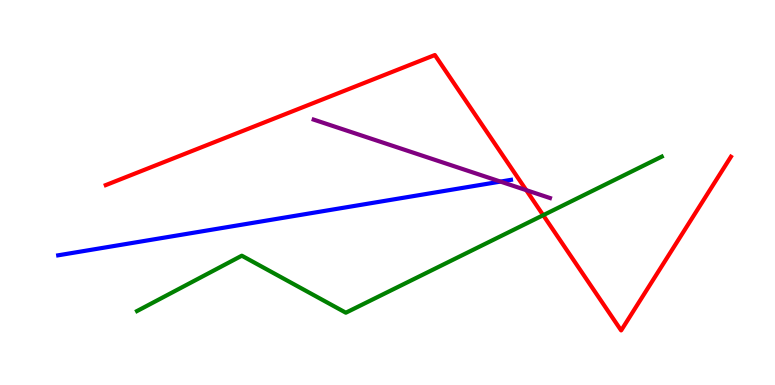[{'lines': ['blue', 'red'], 'intersections': []}, {'lines': ['green', 'red'], 'intersections': [{'x': 7.01, 'y': 4.41}]}, {'lines': ['purple', 'red'], 'intersections': [{'x': 6.79, 'y': 5.06}]}, {'lines': ['blue', 'green'], 'intersections': []}, {'lines': ['blue', 'purple'], 'intersections': [{'x': 6.46, 'y': 5.28}]}, {'lines': ['green', 'purple'], 'intersections': []}]